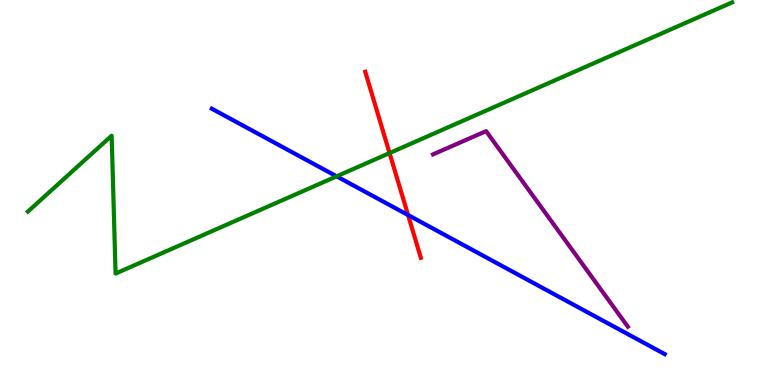[{'lines': ['blue', 'red'], 'intersections': [{'x': 5.27, 'y': 4.41}]}, {'lines': ['green', 'red'], 'intersections': [{'x': 5.03, 'y': 6.02}]}, {'lines': ['purple', 'red'], 'intersections': []}, {'lines': ['blue', 'green'], 'intersections': [{'x': 4.34, 'y': 5.42}]}, {'lines': ['blue', 'purple'], 'intersections': []}, {'lines': ['green', 'purple'], 'intersections': []}]